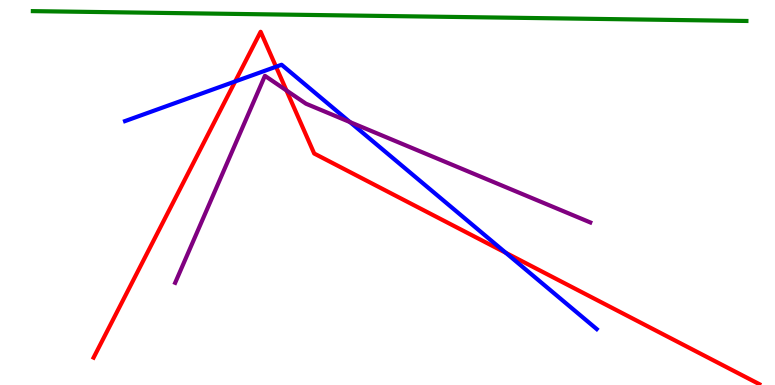[{'lines': ['blue', 'red'], 'intersections': [{'x': 3.03, 'y': 7.88}, {'x': 3.56, 'y': 8.27}, {'x': 6.53, 'y': 3.43}]}, {'lines': ['green', 'red'], 'intersections': []}, {'lines': ['purple', 'red'], 'intersections': [{'x': 3.7, 'y': 7.65}]}, {'lines': ['blue', 'green'], 'intersections': []}, {'lines': ['blue', 'purple'], 'intersections': [{'x': 4.52, 'y': 6.83}]}, {'lines': ['green', 'purple'], 'intersections': []}]